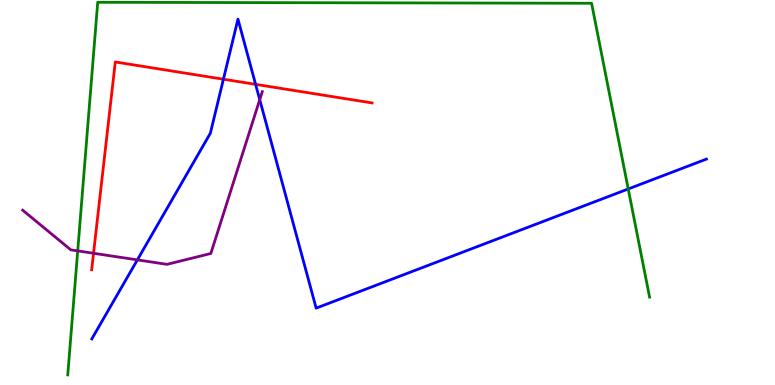[{'lines': ['blue', 'red'], 'intersections': [{'x': 2.88, 'y': 7.94}, {'x': 3.3, 'y': 7.81}]}, {'lines': ['green', 'red'], 'intersections': []}, {'lines': ['purple', 'red'], 'intersections': [{'x': 1.21, 'y': 3.42}]}, {'lines': ['blue', 'green'], 'intersections': [{'x': 8.11, 'y': 5.09}]}, {'lines': ['blue', 'purple'], 'intersections': [{'x': 1.77, 'y': 3.25}, {'x': 3.35, 'y': 7.41}]}, {'lines': ['green', 'purple'], 'intersections': [{'x': 1.0, 'y': 3.48}]}]